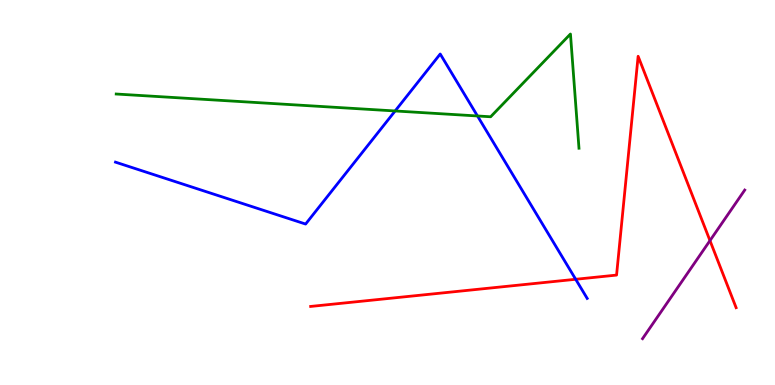[{'lines': ['blue', 'red'], 'intersections': [{'x': 7.43, 'y': 2.75}]}, {'lines': ['green', 'red'], 'intersections': []}, {'lines': ['purple', 'red'], 'intersections': [{'x': 9.16, 'y': 3.75}]}, {'lines': ['blue', 'green'], 'intersections': [{'x': 5.1, 'y': 7.12}, {'x': 6.16, 'y': 6.99}]}, {'lines': ['blue', 'purple'], 'intersections': []}, {'lines': ['green', 'purple'], 'intersections': []}]